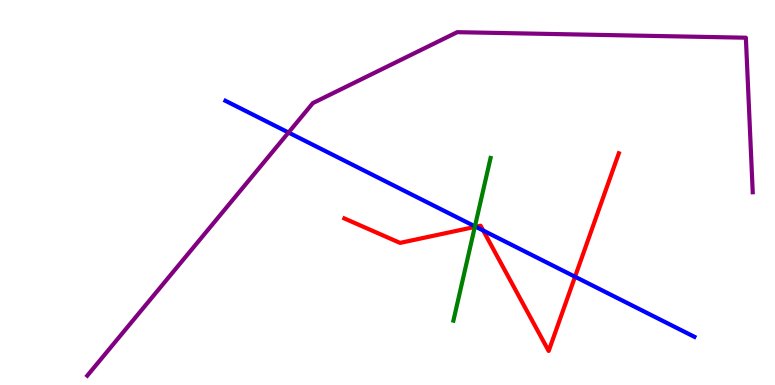[{'lines': ['blue', 'red'], 'intersections': [{'x': 6.14, 'y': 4.11}, {'x': 6.23, 'y': 4.01}, {'x': 7.42, 'y': 2.81}]}, {'lines': ['green', 'red'], 'intersections': [{'x': 6.13, 'y': 4.11}]}, {'lines': ['purple', 'red'], 'intersections': []}, {'lines': ['blue', 'green'], 'intersections': [{'x': 6.13, 'y': 4.12}]}, {'lines': ['blue', 'purple'], 'intersections': [{'x': 3.72, 'y': 6.56}]}, {'lines': ['green', 'purple'], 'intersections': []}]